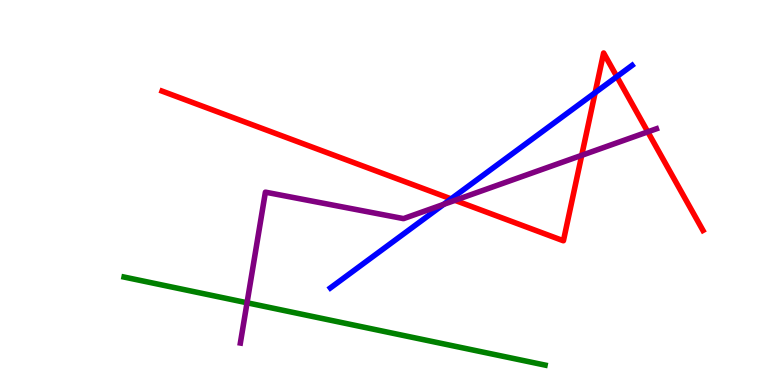[{'lines': ['blue', 'red'], 'intersections': [{'x': 5.82, 'y': 4.83}, {'x': 7.68, 'y': 7.59}, {'x': 7.96, 'y': 8.01}]}, {'lines': ['green', 'red'], 'intersections': []}, {'lines': ['purple', 'red'], 'intersections': [{'x': 5.87, 'y': 4.8}, {'x': 7.51, 'y': 5.97}, {'x': 8.36, 'y': 6.58}]}, {'lines': ['blue', 'green'], 'intersections': []}, {'lines': ['blue', 'purple'], 'intersections': [{'x': 5.72, 'y': 4.69}]}, {'lines': ['green', 'purple'], 'intersections': [{'x': 3.19, 'y': 2.14}]}]